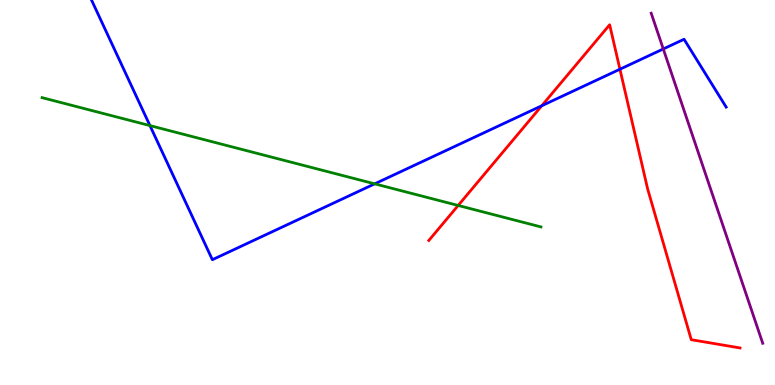[{'lines': ['blue', 'red'], 'intersections': [{'x': 6.99, 'y': 7.25}, {'x': 8.0, 'y': 8.2}]}, {'lines': ['green', 'red'], 'intersections': [{'x': 5.91, 'y': 4.66}]}, {'lines': ['purple', 'red'], 'intersections': []}, {'lines': ['blue', 'green'], 'intersections': [{'x': 1.93, 'y': 6.74}, {'x': 4.83, 'y': 5.23}]}, {'lines': ['blue', 'purple'], 'intersections': [{'x': 8.56, 'y': 8.73}]}, {'lines': ['green', 'purple'], 'intersections': []}]